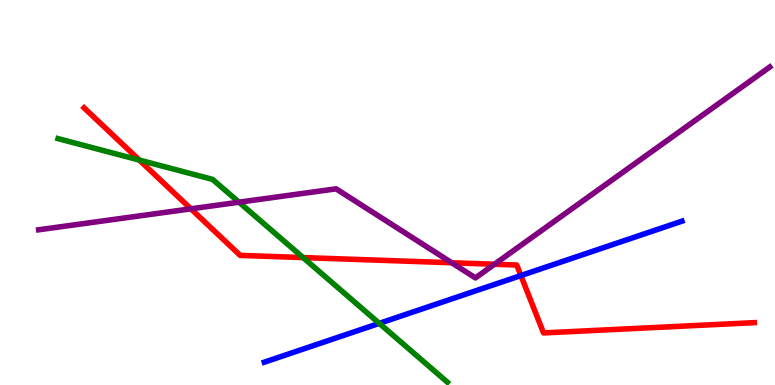[{'lines': ['blue', 'red'], 'intersections': [{'x': 6.72, 'y': 2.84}]}, {'lines': ['green', 'red'], 'intersections': [{'x': 1.8, 'y': 5.84}, {'x': 3.91, 'y': 3.31}]}, {'lines': ['purple', 'red'], 'intersections': [{'x': 2.46, 'y': 4.58}, {'x': 5.83, 'y': 3.18}, {'x': 6.38, 'y': 3.14}]}, {'lines': ['blue', 'green'], 'intersections': [{'x': 4.89, 'y': 1.6}]}, {'lines': ['blue', 'purple'], 'intersections': []}, {'lines': ['green', 'purple'], 'intersections': [{'x': 3.08, 'y': 4.75}]}]